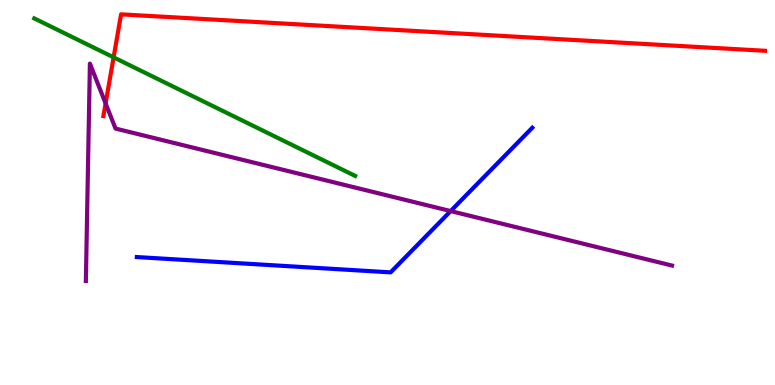[{'lines': ['blue', 'red'], 'intersections': []}, {'lines': ['green', 'red'], 'intersections': [{'x': 1.47, 'y': 8.51}]}, {'lines': ['purple', 'red'], 'intersections': [{'x': 1.36, 'y': 7.31}]}, {'lines': ['blue', 'green'], 'intersections': []}, {'lines': ['blue', 'purple'], 'intersections': [{'x': 5.81, 'y': 4.52}]}, {'lines': ['green', 'purple'], 'intersections': []}]